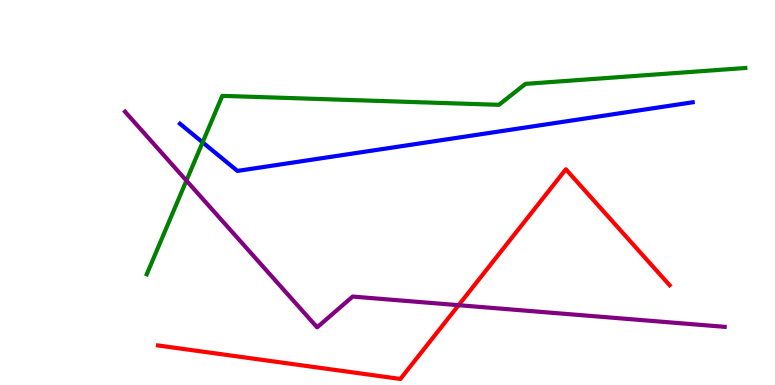[{'lines': ['blue', 'red'], 'intersections': []}, {'lines': ['green', 'red'], 'intersections': []}, {'lines': ['purple', 'red'], 'intersections': [{'x': 5.92, 'y': 2.07}]}, {'lines': ['blue', 'green'], 'intersections': [{'x': 2.61, 'y': 6.3}]}, {'lines': ['blue', 'purple'], 'intersections': []}, {'lines': ['green', 'purple'], 'intersections': [{'x': 2.41, 'y': 5.31}]}]